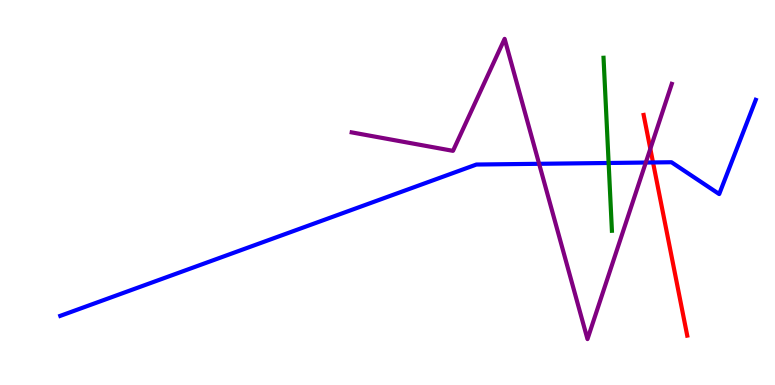[{'lines': ['blue', 'red'], 'intersections': [{'x': 8.43, 'y': 5.78}]}, {'lines': ['green', 'red'], 'intersections': []}, {'lines': ['purple', 'red'], 'intersections': [{'x': 8.39, 'y': 6.13}]}, {'lines': ['blue', 'green'], 'intersections': [{'x': 7.85, 'y': 5.77}]}, {'lines': ['blue', 'purple'], 'intersections': [{'x': 6.96, 'y': 5.75}, {'x': 8.33, 'y': 5.78}]}, {'lines': ['green', 'purple'], 'intersections': []}]